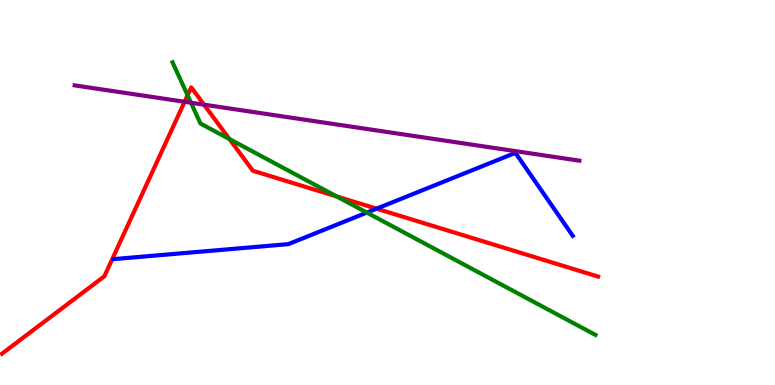[{'lines': ['blue', 'red'], 'intersections': [{'x': 4.86, 'y': 4.58}]}, {'lines': ['green', 'red'], 'intersections': [{'x': 2.42, 'y': 7.53}, {'x': 2.96, 'y': 6.39}, {'x': 4.34, 'y': 4.9}]}, {'lines': ['purple', 'red'], 'intersections': [{'x': 2.38, 'y': 7.36}, {'x': 2.63, 'y': 7.28}]}, {'lines': ['blue', 'green'], 'intersections': [{'x': 4.73, 'y': 4.48}]}, {'lines': ['blue', 'purple'], 'intersections': []}, {'lines': ['green', 'purple'], 'intersections': [{'x': 2.46, 'y': 7.33}]}]